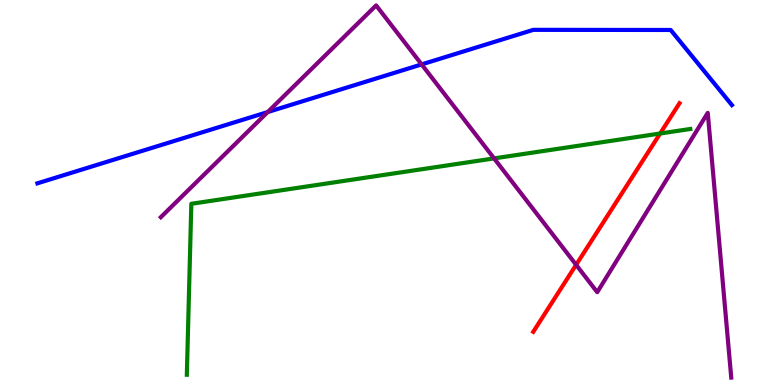[{'lines': ['blue', 'red'], 'intersections': []}, {'lines': ['green', 'red'], 'intersections': [{'x': 8.52, 'y': 6.53}]}, {'lines': ['purple', 'red'], 'intersections': [{'x': 7.43, 'y': 3.12}]}, {'lines': ['blue', 'green'], 'intersections': []}, {'lines': ['blue', 'purple'], 'intersections': [{'x': 3.45, 'y': 7.09}, {'x': 5.44, 'y': 8.33}]}, {'lines': ['green', 'purple'], 'intersections': [{'x': 6.38, 'y': 5.89}]}]